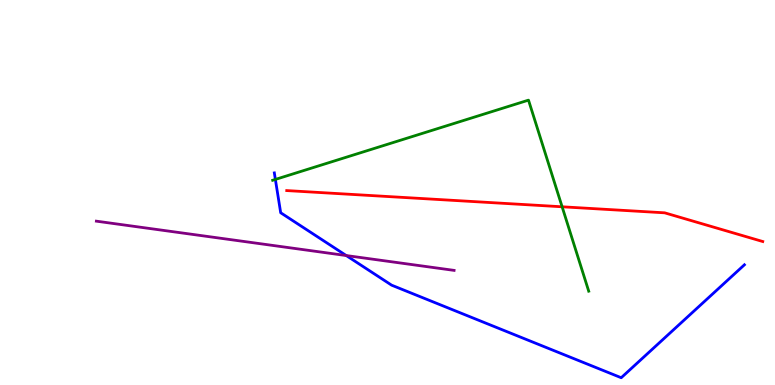[{'lines': ['blue', 'red'], 'intersections': []}, {'lines': ['green', 'red'], 'intersections': [{'x': 7.25, 'y': 4.63}]}, {'lines': ['purple', 'red'], 'intersections': []}, {'lines': ['blue', 'green'], 'intersections': [{'x': 3.55, 'y': 5.34}]}, {'lines': ['blue', 'purple'], 'intersections': [{'x': 4.47, 'y': 3.36}]}, {'lines': ['green', 'purple'], 'intersections': []}]